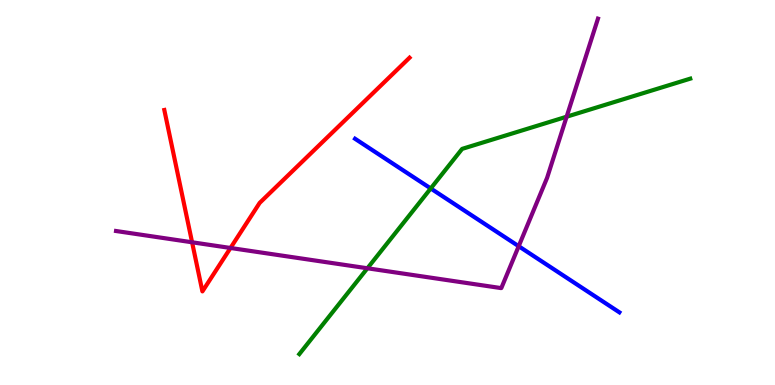[{'lines': ['blue', 'red'], 'intersections': []}, {'lines': ['green', 'red'], 'intersections': []}, {'lines': ['purple', 'red'], 'intersections': [{'x': 2.48, 'y': 3.71}, {'x': 2.97, 'y': 3.56}]}, {'lines': ['blue', 'green'], 'intersections': [{'x': 5.56, 'y': 5.11}]}, {'lines': ['blue', 'purple'], 'intersections': [{'x': 6.69, 'y': 3.6}]}, {'lines': ['green', 'purple'], 'intersections': [{'x': 4.74, 'y': 3.03}, {'x': 7.31, 'y': 6.97}]}]